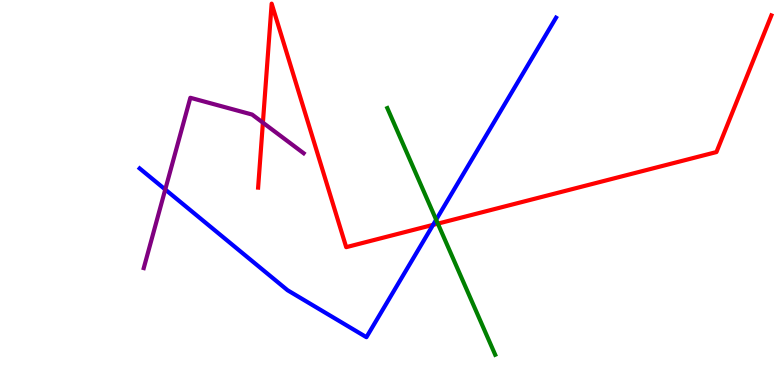[{'lines': ['blue', 'red'], 'intersections': [{'x': 5.59, 'y': 4.16}]}, {'lines': ['green', 'red'], 'intersections': [{'x': 5.65, 'y': 4.19}]}, {'lines': ['purple', 'red'], 'intersections': [{'x': 3.39, 'y': 6.81}]}, {'lines': ['blue', 'green'], 'intersections': [{'x': 5.63, 'y': 4.29}]}, {'lines': ['blue', 'purple'], 'intersections': [{'x': 2.13, 'y': 5.08}]}, {'lines': ['green', 'purple'], 'intersections': []}]